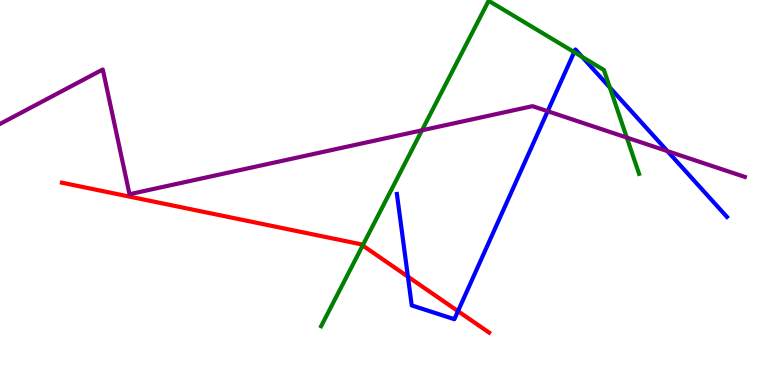[{'lines': ['blue', 'red'], 'intersections': [{'x': 5.26, 'y': 2.81}, {'x': 5.91, 'y': 1.92}]}, {'lines': ['green', 'red'], 'intersections': [{'x': 4.68, 'y': 3.62}]}, {'lines': ['purple', 'red'], 'intersections': []}, {'lines': ['blue', 'green'], 'intersections': [{'x': 7.41, 'y': 8.65}, {'x': 7.51, 'y': 8.52}, {'x': 7.87, 'y': 7.73}]}, {'lines': ['blue', 'purple'], 'intersections': [{'x': 7.07, 'y': 7.11}, {'x': 8.61, 'y': 6.08}]}, {'lines': ['green', 'purple'], 'intersections': [{'x': 5.44, 'y': 6.62}, {'x': 8.09, 'y': 6.43}]}]